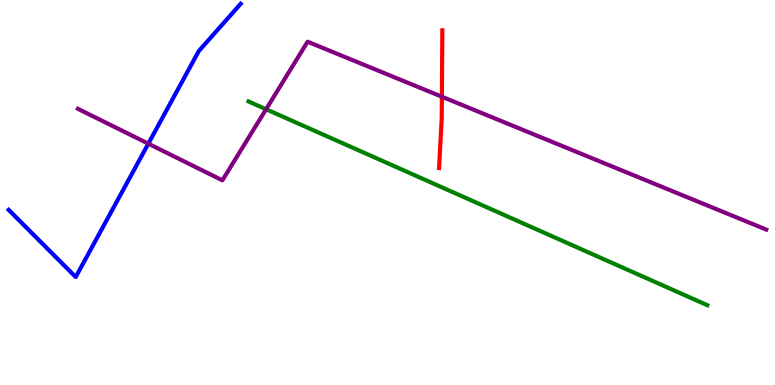[{'lines': ['blue', 'red'], 'intersections': []}, {'lines': ['green', 'red'], 'intersections': []}, {'lines': ['purple', 'red'], 'intersections': [{'x': 5.7, 'y': 7.49}]}, {'lines': ['blue', 'green'], 'intersections': []}, {'lines': ['blue', 'purple'], 'intersections': [{'x': 1.91, 'y': 6.27}]}, {'lines': ['green', 'purple'], 'intersections': [{'x': 3.43, 'y': 7.16}]}]